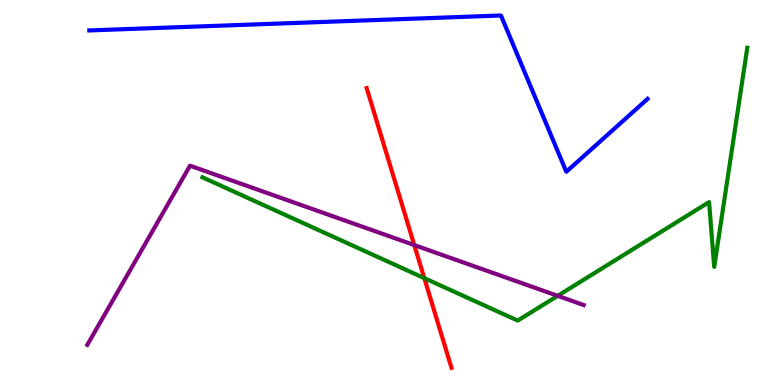[{'lines': ['blue', 'red'], 'intersections': []}, {'lines': ['green', 'red'], 'intersections': [{'x': 5.48, 'y': 2.78}]}, {'lines': ['purple', 'red'], 'intersections': [{'x': 5.35, 'y': 3.63}]}, {'lines': ['blue', 'green'], 'intersections': []}, {'lines': ['blue', 'purple'], 'intersections': []}, {'lines': ['green', 'purple'], 'intersections': [{'x': 7.2, 'y': 2.32}]}]